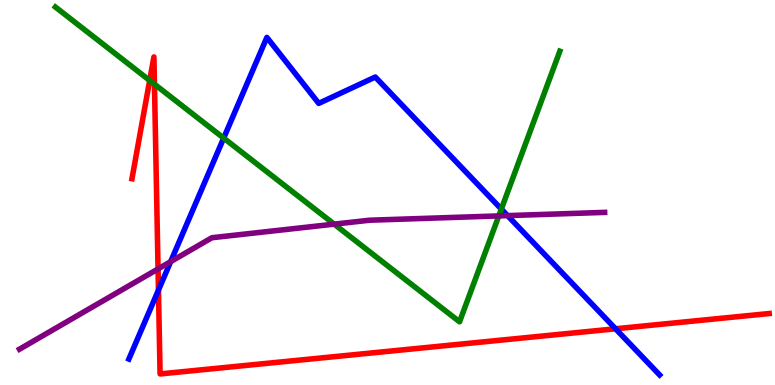[{'lines': ['blue', 'red'], 'intersections': [{'x': 2.04, 'y': 2.46}, {'x': 7.94, 'y': 1.46}]}, {'lines': ['green', 'red'], 'intersections': [{'x': 1.93, 'y': 7.91}, {'x': 1.99, 'y': 7.81}]}, {'lines': ['purple', 'red'], 'intersections': [{'x': 2.04, 'y': 3.01}]}, {'lines': ['blue', 'green'], 'intersections': [{'x': 2.89, 'y': 6.41}, {'x': 6.47, 'y': 4.57}]}, {'lines': ['blue', 'purple'], 'intersections': [{'x': 2.2, 'y': 3.2}, {'x': 6.55, 'y': 4.4}]}, {'lines': ['green', 'purple'], 'intersections': [{'x': 4.31, 'y': 4.18}, {'x': 6.44, 'y': 4.39}]}]